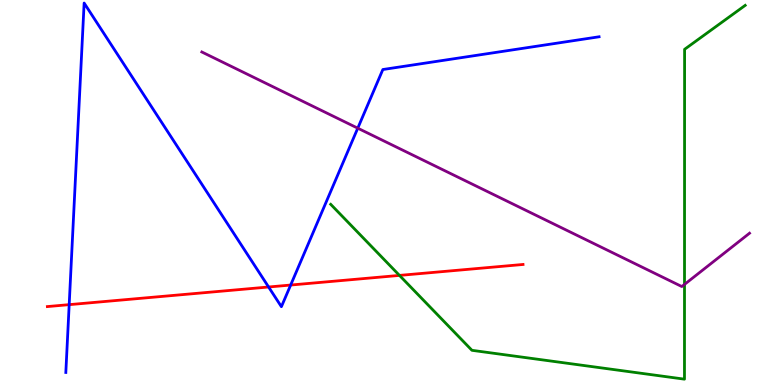[{'lines': ['blue', 'red'], 'intersections': [{'x': 0.893, 'y': 2.09}, {'x': 3.47, 'y': 2.55}, {'x': 3.75, 'y': 2.6}]}, {'lines': ['green', 'red'], 'intersections': [{'x': 5.15, 'y': 2.85}]}, {'lines': ['purple', 'red'], 'intersections': []}, {'lines': ['blue', 'green'], 'intersections': []}, {'lines': ['blue', 'purple'], 'intersections': [{'x': 4.62, 'y': 6.67}]}, {'lines': ['green', 'purple'], 'intersections': [{'x': 8.83, 'y': 2.61}]}]